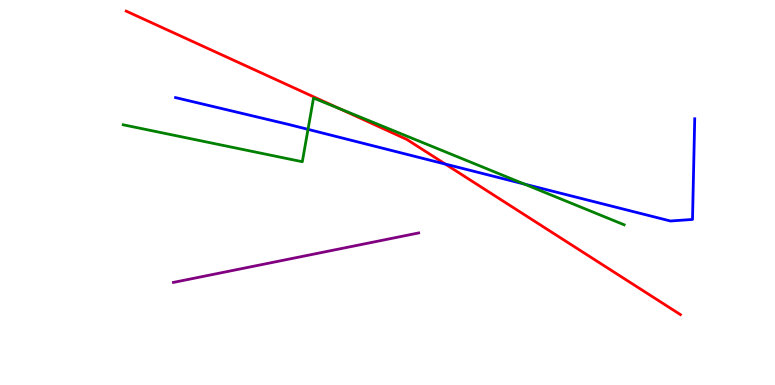[{'lines': ['blue', 'red'], 'intersections': [{'x': 5.75, 'y': 5.74}]}, {'lines': ['green', 'red'], 'intersections': [{'x': 4.38, 'y': 7.18}]}, {'lines': ['purple', 'red'], 'intersections': []}, {'lines': ['blue', 'green'], 'intersections': [{'x': 3.97, 'y': 6.64}, {'x': 6.77, 'y': 5.22}]}, {'lines': ['blue', 'purple'], 'intersections': []}, {'lines': ['green', 'purple'], 'intersections': []}]